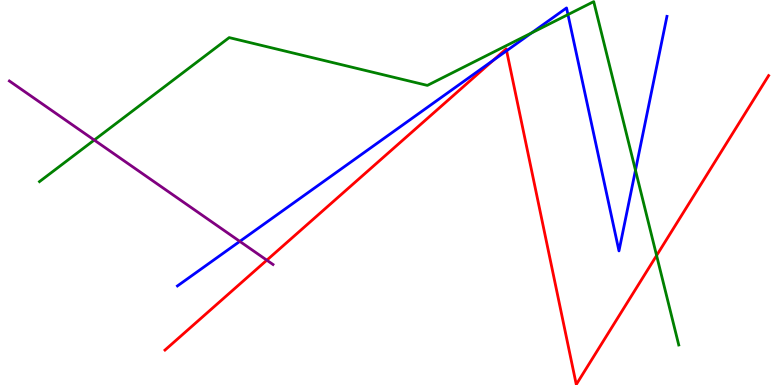[{'lines': ['blue', 'red'], 'intersections': [{'x': 6.36, 'y': 8.43}, {'x': 6.54, 'y': 8.68}]}, {'lines': ['green', 'red'], 'intersections': [{'x': 8.47, 'y': 3.36}]}, {'lines': ['purple', 'red'], 'intersections': [{'x': 3.44, 'y': 3.24}]}, {'lines': ['blue', 'green'], 'intersections': [{'x': 6.86, 'y': 9.14}, {'x': 7.33, 'y': 9.62}, {'x': 8.2, 'y': 5.58}]}, {'lines': ['blue', 'purple'], 'intersections': [{'x': 3.09, 'y': 3.73}]}, {'lines': ['green', 'purple'], 'intersections': [{'x': 1.22, 'y': 6.36}]}]